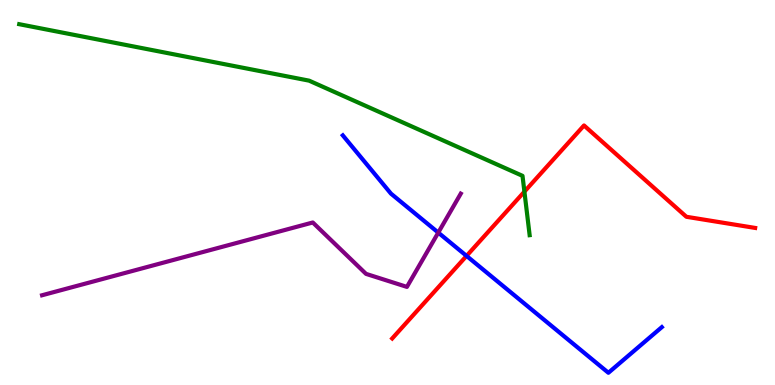[{'lines': ['blue', 'red'], 'intersections': [{'x': 6.02, 'y': 3.35}]}, {'lines': ['green', 'red'], 'intersections': [{'x': 6.77, 'y': 5.02}]}, {'lines': ['purple', 'red'], 'intersections': []}, {'lines': ['blue', 'green'], 'intersections': []}, {'lines': ['blue', 'purple'], 'intersections': [{'x': 5.66, 'y': 3.96}]}, {'lines': ['green', 'purple'], 'intersections': []}]